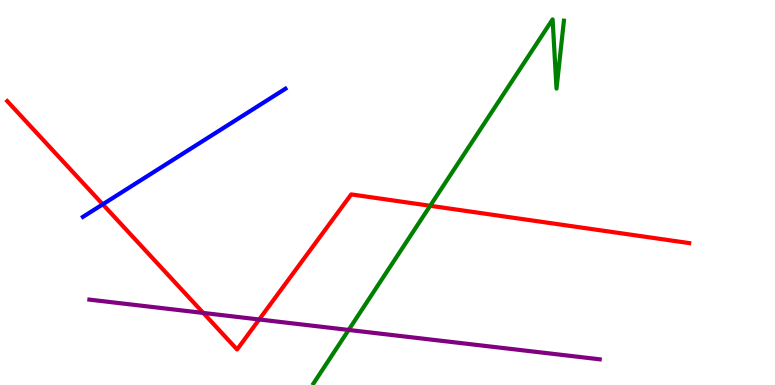[{'lines': ['blue', 'red'], 'intersections': [{'x': 1.33, 'y': 4.69}]}, {'lines': ['green', 'red'], 'intersections': [{'x': 5.55, 'y': 4.65}]}, {'lines': ['purple', 'red'], 'intersections': [{'x': 2.62, 'y': 1.87}, {'x': 3.34, 'y': 1.7}]}, {'lines': ['blue', 'green'], 'intersections': []}, {'lines': ['blue', 'purple'], 'intersections': []}, {'lines': ['green', 'purple'], 'intersections': [{'x': 4.5, 'y': 1.43}]}]